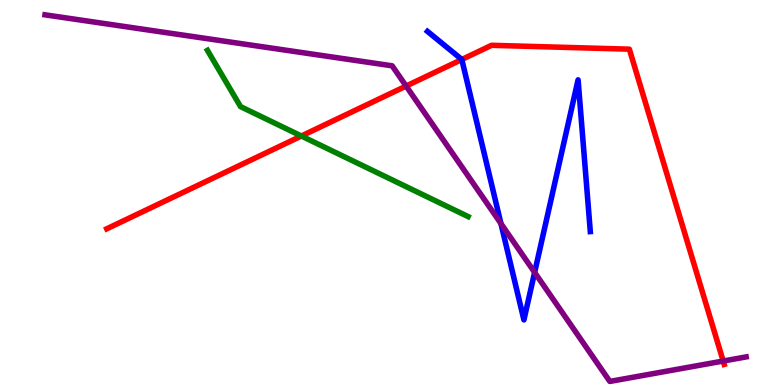[{'lines': ['blue', 'red'], 'intersections': [{'x': 5.96, 'y': 8.45}]}, {'lines': ['green', 'red'], 'intersections': [{'x': 3.89, 'y': 6.47}]}, {'lines': ['purple', 'red'], 'intersections': [{'x': 5.24, 'y': 7.76}, {'x': 9.33, 'y': 0.622}]}, {'lines': ['blue', 'green'], 'intersections': []}, {'lines': ['blue', 'purple'], 'intersections': [{'x': 6.46, 'y': 4.19}, {'x': 6.9, 'y': 2.92}]}, {'lines': ['green', 'purple'], 'intersections': []}]